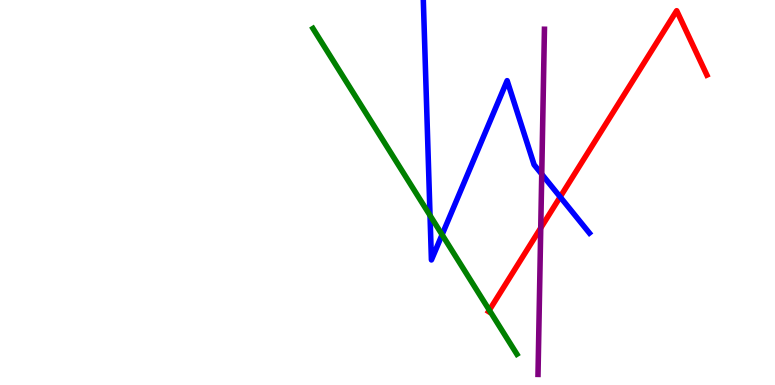[{'lines': ['blue', 'red'], 'intersections': [{'x': 7.23, 'y': 4.89}]}, {'lines': ['green', 'red'], 'intersections': [{'x': 6.31, 'y': 1.94}]}, {'lines': ['purple', 'red'], 'intersections': [{'x': 6.98, 'y': 4.08}]}, {'lines': ['blue', 'green'], 'intersections': [{'x': 5.55, 'y': 4.4}, {'x': 5.7, 'y': 3.9}]}, {'lines': ['blue', 'purple'], 'intersections': [{'x': 6.99, 'y': 5.48}]}, {'lines': ['green', 'purple'], 'intersections': []}]